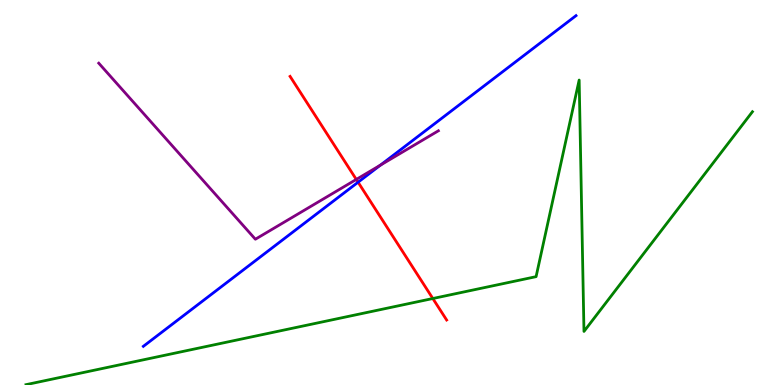[{'lines': ['blue', 'red'], 'intersections': [{'x': 4.62, 'y': 5.27}]}, {'lines': ['green', 'red'], 'intersections': [{'x': 5.58, 'y': 2.25}]}, {'lines': ['purple', 'red'], 'intersections': [{'x': 4.6, 'y': 5.34}]}, {'lines': ['blue', 'green'], 'intersections': []}, {'lines': ['blue', 'purple'], 'intersections': [{'x': 4.91, 'y': 5.71}]}, {'lines': ['green', 'purple'], 'intersections': []}]